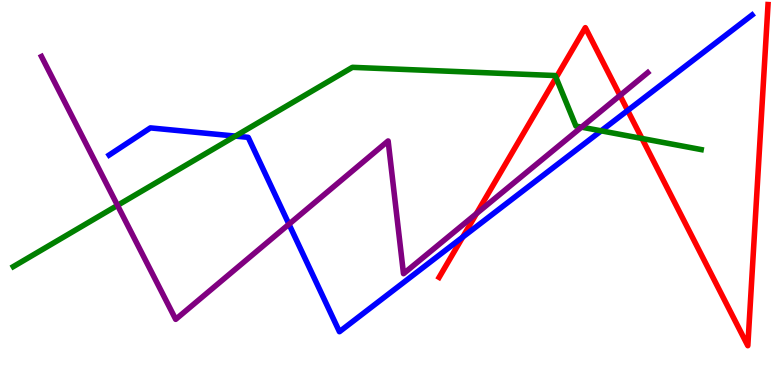[{'lines': ['blue', 'red'], 'intersections': [{'x': 5.97, 'y': 3.84}, {'x': 8.1, 'y': 7.13}]}, {'lines': ['green', 'red'], 'intersections': [{'x': 7.17, 'y': 7.98}, {'x': 8.28, 'y': 6.4}]}, {'lines': ['purple', 'red'], 'intersections': [{'x': 6.15, 'y': 4.45}, {'x': 8.0, 'y': 7.52}]}, {'lines': ['blue', 'green'], 'intersections': [{'x': 3.04, 'y': 6.46}, {'x': 7.76, 'y': 6.6}]}, {'lines': ['blue', 'purple'], 'intersections': [{'x': 3.73, 'y': 4.18}]}, {'lines': ['green', 'purple'], 'intersections': [{'x': 1.52, 'y': 4.67}, {'x': 7.5, 'y': 6.7}]}]